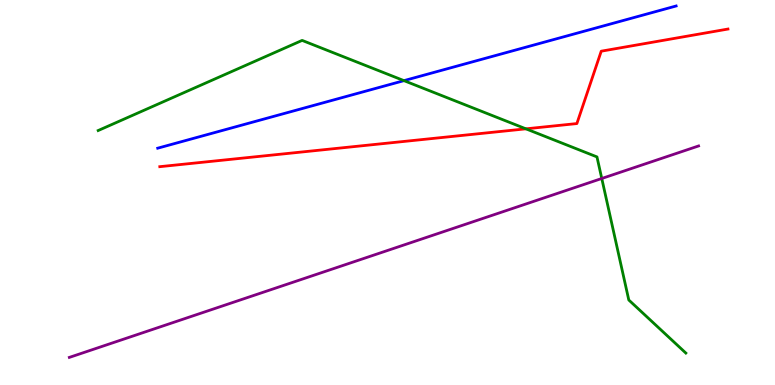[{'lines': ['blue', 'red'], 'intersections': []}, {'lines': ['green', 'red'], 'intersections': [{'x': 6.79, 'y': 6.65}]}, {'lines': ['purple', 'red'], 'intersections': []}, {'lines': ['blue', 'green'], 'intersections': [{'x': 5.21, 'y': 7.91}]}, {'lines': ['blue', 'purple'], 'intersections': []}, {'lines': ['green', 'purple'], 'intersections': [{'x': 7.76, 'y': 5.36}]}]